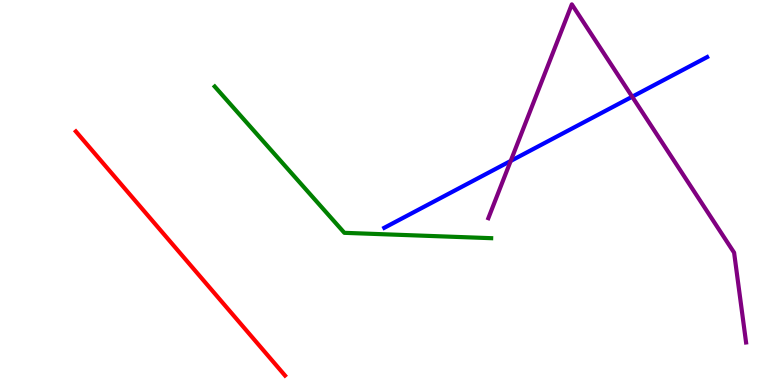[{'lines': ['blue', 'red'], 'intersections': []}, {'lines': ['green', 'red'], 'intersections': []}, {'lines': ['purple', 'red'], 'intersections': []}, {'lines': ['blue', 'green'], 'intersections': []}, {'lines': ['blue', 'purple'], 'intersections': [{'x': 6.59, 'y': 5.82}, {'x': 8.16, 'y': 7.49}]}, {'lines': ['green', 'purple'], 'intersections': []}]